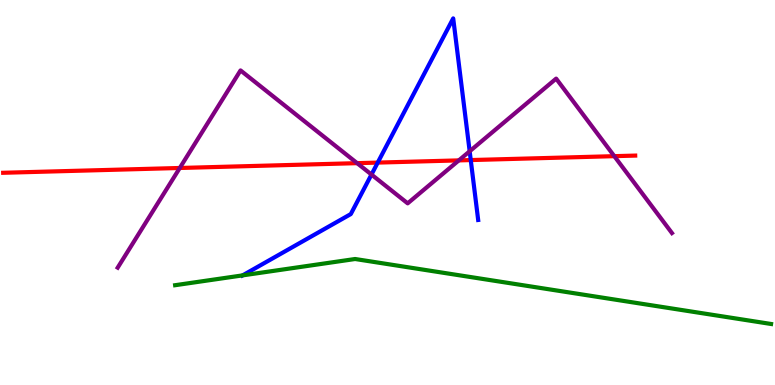[{'lines': ['blue', 'red'], 'intersections': [{'x': 4.87, 'y': 5.78}, {'x': 6.07, 'y': 5.84}]}, {'lines': ['green', 'red'], 'intersections': []}, {'lines': ['purple', 'red'], 'intersections': [{'x': 2.32, 'y': 5.64}, {'x': 4.61, 'y': 5.76}, {'x': 5.92, 'y': 5.83}, {'x': 7.93, 'y': 5.94}]}, {'lines': ['blue', 'green'], 'intersections': [{'x': 3.13, 'y': 2.85}]}, {'lines': ['blue', 'purple'], 'intersections': [{'x': 4.79, 'y': 5.47}, {'x': 6.06, 'y': 6.07}]}, {'lines': ['green', 'purple'], 'intersections': []}]